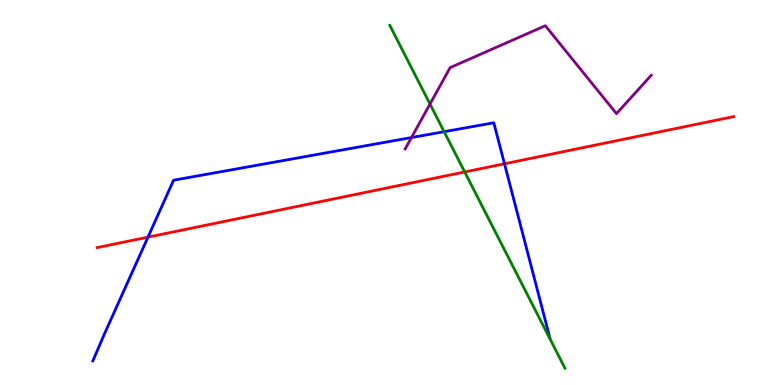[{'lines': ['blue', 'red'], 'intersections': [{'x': 1.91, 'y': 3.84}, {'x': 6.51, 'y': 5.75}]}, {'lines': ['green', 'red'], 'intersections': [{'x': 6.0, 'y': 5.53}]}, {'lines': ['purple', 'red'], 'intersections': []}, {'lines': ['blue', 'green'], 'intersections': [{'x': 5.73, 'y': 6.58}]}, {'lines': ['blue', 'purple'], 'intersections': [{'x': 5.31, 'y': 6.43}]}, {'lines': ['green', 'purple'], 'intersections': [{'x': 5.55, 'y': 7.3}]}]